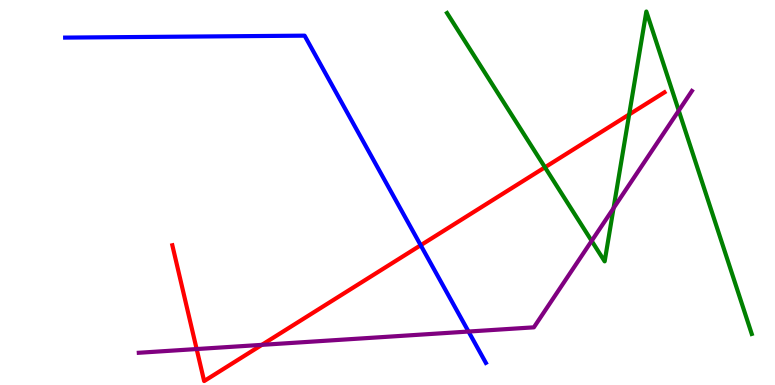[{'lines': ['blue', 'red'], 'intersections': [{'x': 5.43, 'y': 3.63}]}, {'lines': ['green', 'red'], 'intersections': [{'x': 7.03, 'y': 5.65}, {'x': 8.12, 'y': 7.03}]}, {'lines': ['purple', 'red'], 'intersections': [{'x': 2.54, 'y': 0.934}, {'x': 3.38, 'y': 1.04}]}, {'lines': ['blue', 'green'], 'intersections': []}, {'lines': ['blue', 'purple'], 'intersections': [{'x': 6.05, 'y': 1.39}]}, {'lines': ['green', 'purple'], 'intersections': [{'x': 7.63, 'y': 3.74}, {'x': 7.92, 'y': 4.59}, {'x': 8.76, 'y': 7.13}]}]